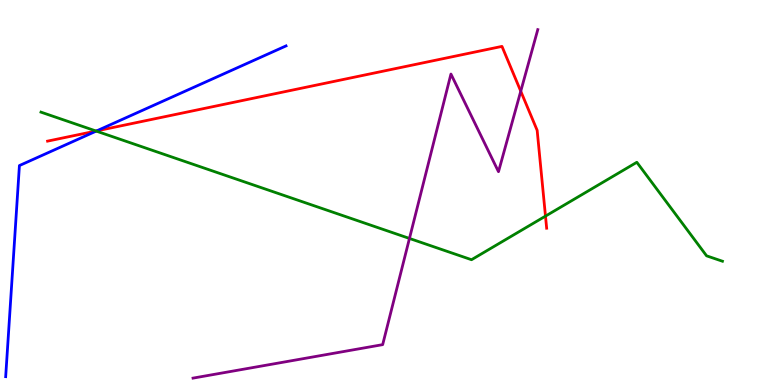[{'lines': ['blue', 'red'], 'intersections': [{'x': 1.25, 'y': 6.6}]}, {'lines': ['green', 'red'], 'intersections': [{'x': 1.24, 'y': 6.6}, {'x': 7.04, 'y': 4.39}]}, {'lines': ['purple', 'red'], 'intersections': [{'x': 6.72, 'y': 7.63}]}, {'lines': ['blue', 'green'], 'intersections': [{'x': 1.24, 'y': 6.6}]}, {'lines': ['blue', 'purple'], 'intersections': []}, {'lines': ['green', 'purple'], 'intersections': [{'x': 5.28, 'y': 3.81}]}]